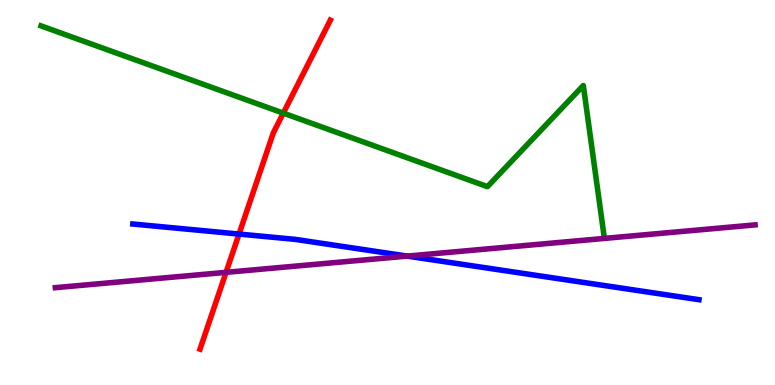[{'lines': ['blue', 'red'], 'intersections': [{'x': 3.08, 'y': 3.92}]}, {'lines': ['green', 'red'], 'intersections': [{'x': 3.66, 'y': 7.06}]}, {'lines': ['purple', 'red'], 'intersections': [{'x': 2.92, 'y': 2.93}]}, {'lines': ['blue', 'green'], 'intersections': []}, {'lines': ['blue', 'purple'], 'intersections': [{'x': 5.25, 'y': 3.35}]}, {'lines': ['green', 'purple'], 'intersections': []}]